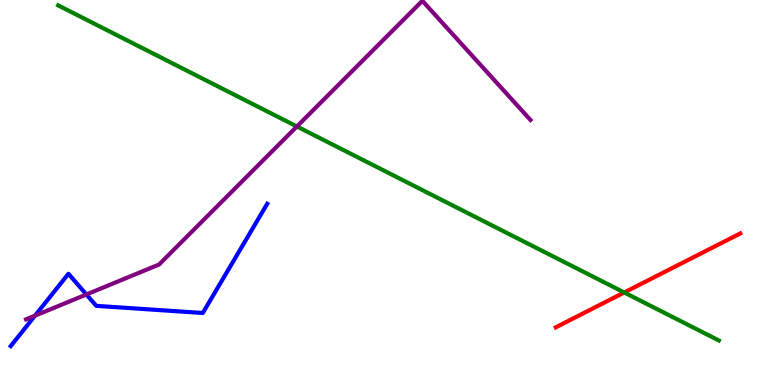[{'lines': ['blue', 'red'], 'intersections': []}, {'lines': ['green', 'red'], 'intersections': [{'x': 8.05, 'y': 2.4}]}, {'lines': ['purple', 'red'], 'intersections': []}, {'lines': ['blue', 'green'], 'intersections': []}, {'lines': ['blue', 'purple'], 'intersections': [{'x': 0.452, 'y': 1.8}, {'x': 1.11, 'y': 2.35}]}, {'lines': ['green', 'purple'], 'intersections': [{'x': 3.83, 'y': 6.72}]}]